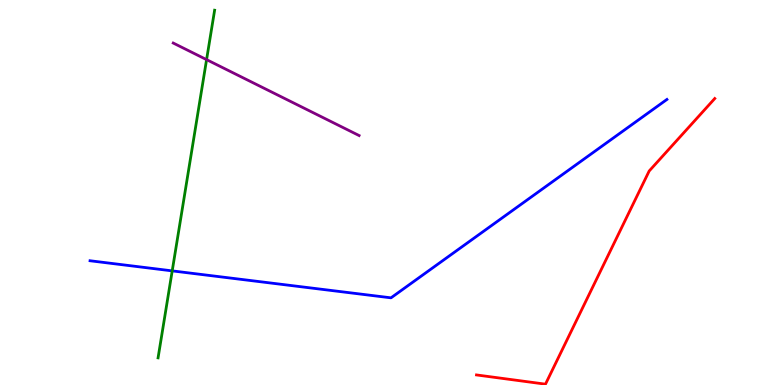[{'lines': ['blue', 'red'], 'intersections': []}, {'lines': ['green', 'red'], 'intersections': []}, {'lines': ['purple', 'red'], 'intersections': []}, {'lines': ['blue', 'green'], 'intersections': [{'x': 2.22, 'y': 2.96}]}, {'lines': ['blue', 'purple'], 'intersections': []}, {'lines': ['green', 'purple'], 'intersections': [{'x': 2.67, 'y': 8.45}]}]